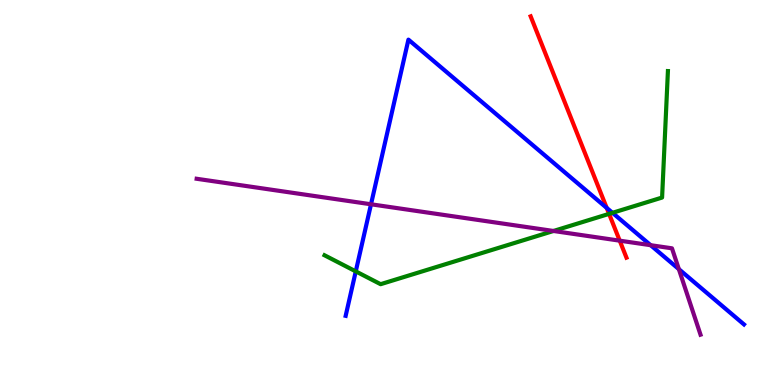[{'lines': ['blue', 'red'], 'intersections': [{'x': 7.83, 'y': 4.6}]}, {'lines': ['green', 'red'], 'intersections': [{'x': 7.86, 'y': 4.45}]}, {'lines': ['purple', 'red'], 'intersections': [{'x': 8.0, 'y': 3.75}]}, {'lines': ['blue', 'green'], 'intersections': [{'x': 4.59, 'y': 2.95}, {'x': 7.9, 'y': 4.47}]}, {'lines': ['blue', 'purple'], 'intersections': [{'x': 4.79, 'y': 4.69}, {'x': 8.4, 'y': 3.63}, {'x': 8.76, 'y': 3.01}]}, {'lines': ['green', 'purple'], 'intersections': [{'x': 7.14, 'y': 4.0}]}]